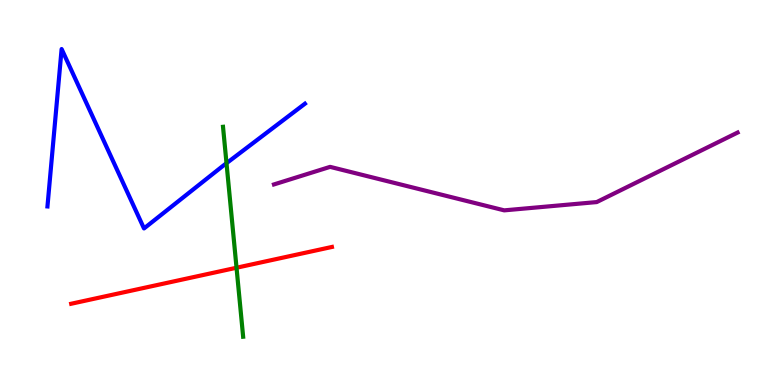[{'lines': ['blue', 'red'], 'intersections': []}, {'lines': ['green', 'red'], 'intersections': [{'x': 3.05, 'y': 3.05}]}, {'lines': ['purple', 'red'], 'intersections': []}, {'lines': ['blue', 'green'], 'intersections': [{'x': 2.92, 'y': 5.76}]}, {'lines': ['blue', 'purple'], 'intersections': []}, {'lines': ['green', 'purple'], 'intersections': []}]